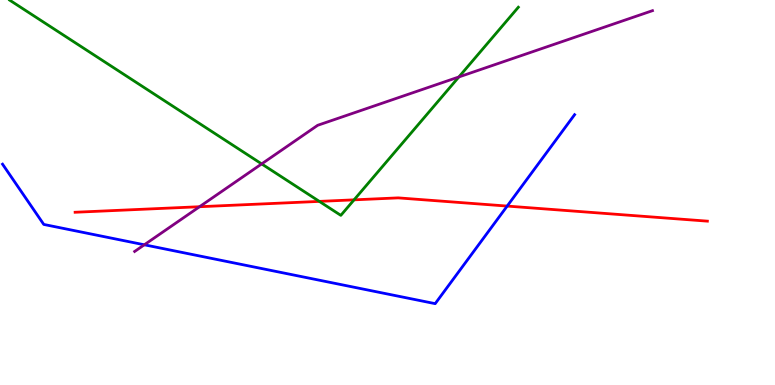[{'lines': ['blue', 'red'], 'intersections': [{'x': 6.54, 'y': 4.65}]}, {'lines': ['green', 'red'], 'intersections': [{'x': 4.12, 'y': 4.77}, {'x': 4.57, 'y': 4.81}]}, {'lines': ['purple', 'red'], 'intersections': [{'x': 2.57, 'y': 4.63}]}, {'lines': ['blue', 'green'], 'intersections': []}, {'lines': ['blue', 'purple'], 'intersections': [{'x': 1.86, 'y': 3.64}]}, {'lines': ['green', 'purple'], 'intersections': [{'x': 3.38, 'y': 5.74}, {'x': 5.92, 'y': 8.0}]}]